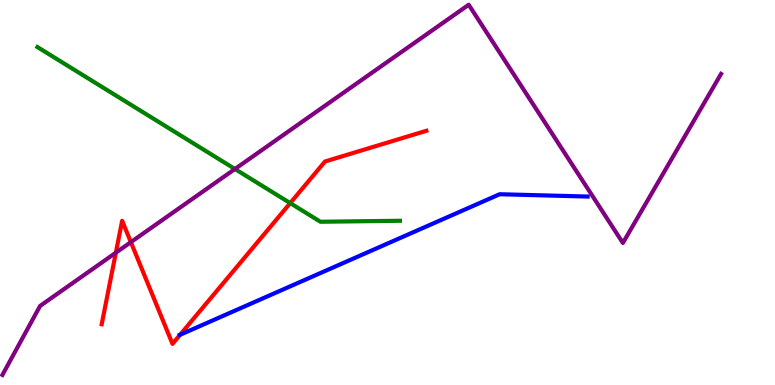[{'lines': ['blue', 'red'], 'intersections': [{'x': 2.32, 'y': 1.3}]}, {'lines': ['green', 'red'], 'intersections': [{'x': 3.74, 'y': 4.72}]}, {'lines': ['purple', 'red'], 'intersections': [{'x': 1.49, 'y': 3.44}, {'x': 1.69, 'y': 3.71}]}, {'lines': ['blue', 'green'], 'intersections': []}, {'lines': ['blue', 'purple'], 'intersections': []}, {'lines': ['green', 'purple'], 'intersections': [{'x': 3.03, 'y': 5.61}]}]